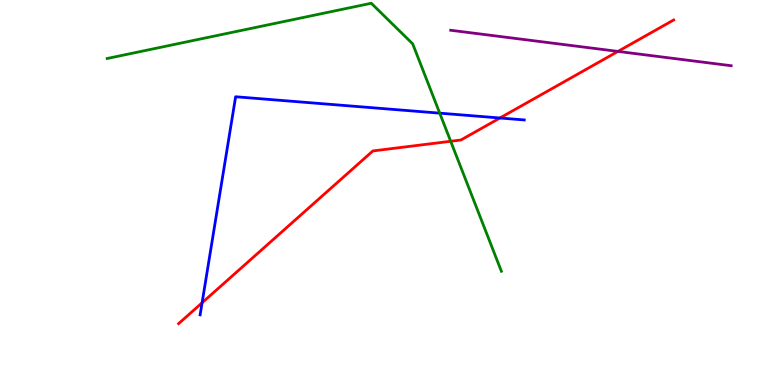[{'lines': ['blue', 'red'], 'intersections': [{'x': 2.61, 'y': 2.14}, {'x': 6.45, 'y': 6.94}]}, {'lines': ['green', 'red'], 'intersections': [{'x': 5.82, 'y': 6.33}]}, {'lines': ['purple', 'red'], 'intersections': [{'x': 7.97, 'y': 8.66}]}, {'lines': ['blue', 'green'], 'intersections': [{'x': 5.67, 'y': 7.06}]}, {'lines': ['blue', 'purple'], 'intersections': []}, {'lines': ['green', 'purple'], 'intersections': []}]